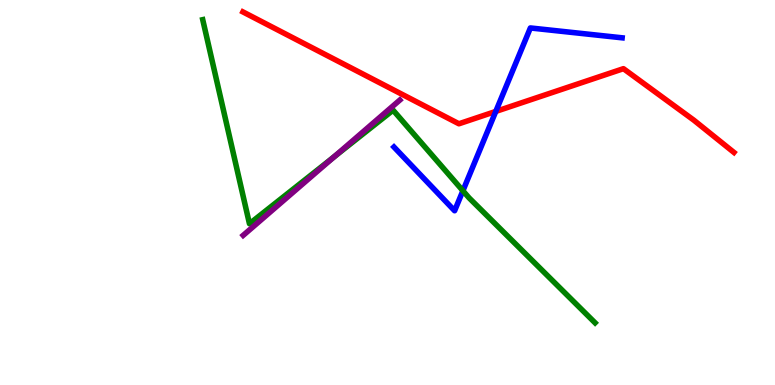[{'lines': ['blue', 'red'], 'intersections': [{'x': 6.4, 'y': 7.11}]}, {'lines': ['green', 'red'], 'intersections': []}, {'lines': ['purple', 'red'], 'intersections': []}, {'lines': ['blue', 'green'], 'intersections': [{'x': 5.97, 'y': 5.04}]}, {'lines': ['blue', 'purple'], 'intersections': []}, {'lines': ['green', 'purple'], 'intersections': [{'x': 4.31, 'y': 5.93}]}]